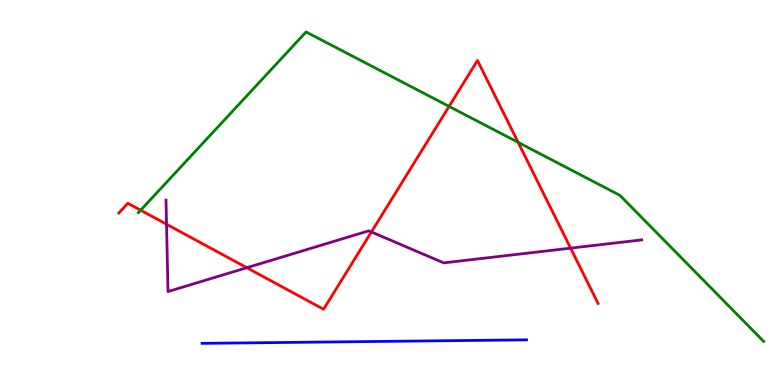[{'lines': ['blue', 'red'], 'intersections': []}, {'lines': ['green', 'red'], 'intersections': [{'x': 1.81, 'y': 4.54}, {'x': 5.79, 'y': 7.24}, {'x': 6.69, 'y': 6.3}]}, {'lines': ['purple', 'red'], 'intersections': [{'x': 2.15, 'y': 4.18}, {'x': 3.18, 'y': 3.05}, {'x': 4.79, 'y': 3.97}, {'x': 7.36, 'y': 3.55}]}, {'lines': ['blue', 'green'], 'intersections': []}, {'lines': ['blue', 'purple'], 'intersections': []}, {'lines': ['green', 'purple'], 'intersections': []}]